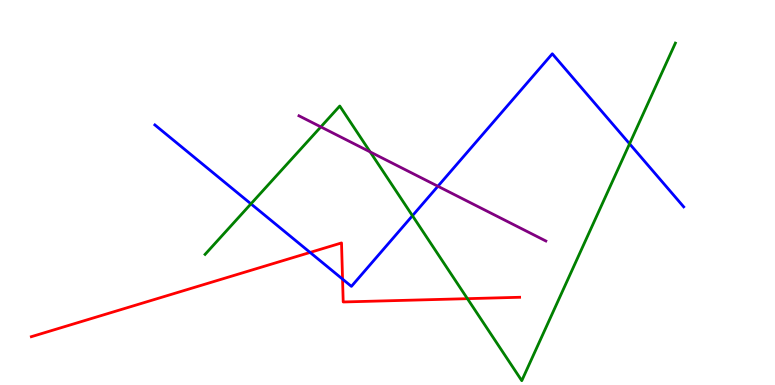[{'lines': ['blue', 'red'], 'intersections': [{'x': 4.0, 'y': 3.44}, {'x': 4.42, 'y': 2.75}]}, {'lines': ['green', 'red'], 'intersections': [{'x': 6.03, 'y': 2.24}]}, {'lines': ['purple', 'red'], 'intersections': []}, {'lines': ['blue', 'green'], 'intersections': [{'x': 3.24, 'y': 4.7}, {'x': 5.32, 'y': 4.4}, {'x': 8.12, 'y': 6.27}]}, {'lines': ['blue', 'purple'], 'intersections': [{'x': 5.65, 'y': 5.16}]}, {'lines': ['green', 'purple'], 'intersections': [{'x': 4.14, 'y': 6.7}, {'x': 4.78, 'y': 6.05}]}]